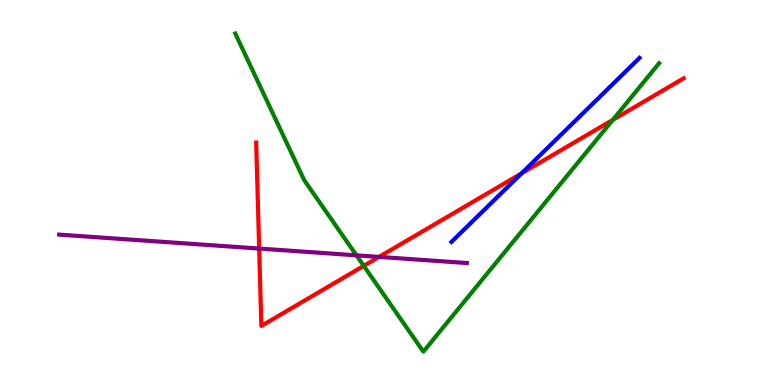[{'lines': ['blue', 'red'], 'intersections': [{'x': 6.73, 'y': 5.5}]}, {'lines': ['green', 'red'], 'intersections': [{'x': 4.69, 'y': 3.09}, {'x': 7.91, 'y': 6.89}]}, {'lines': ['purple', 'red'], 'intersections': [{'x': 3.34, 'y': 3.54}, {'x': 4.89, 'y': 3.33}]}, {'lines': ['blue', 'green'], 'intersections': []}, {'lines': ['blue', 'purple'], 'intersections': []}, {'lines': ['green', 'purple'], 'intersections': [{'x': 4.6, 'y': 3.37}]}]